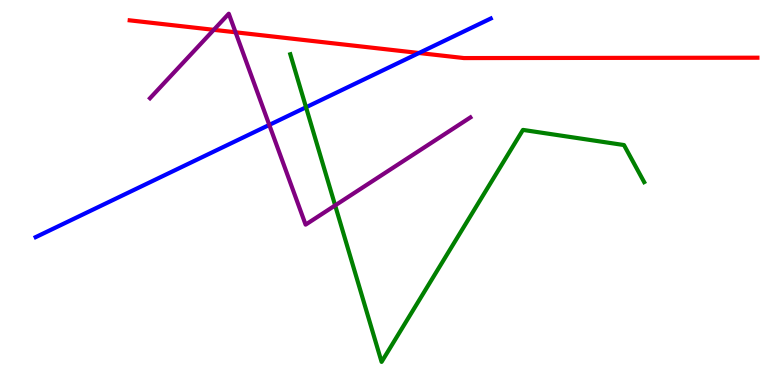[{'lines': ['blue', 'red'], 'intersections': [{'x': 5.41, 'y': 8.62}]}, {'lines': ['green', 'red'], 'intersections': []}, {'lines': ['purple', 'red'], 'intersections': [{'x': 2.76, 'y': 9.23}, {'x': 3.04, 'y': 9.16}]}, {'lines': ['blue', 'green'], 'intersections': [{'x': 3.95, 'y': 7.21}]}, {'lines': ['blue', 'purple'], 'intersections': [{'x': 3.47, 'y': 6.76}]}, {'lines': ['green', 'purple'], 'intersections': [{'x': 4.32, 'y': 4.66}]}]